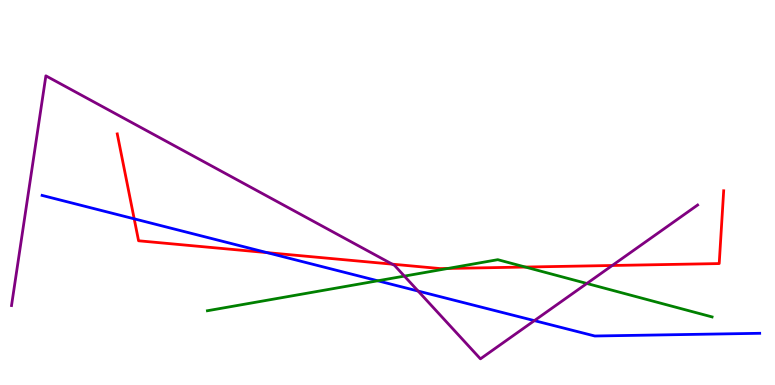[{'lines': ['blue', 'red'], 'intersections': [{'x': 1.73, 'y': 4.32}, {'x': 3.45, 'y': 3.44}]}, {'lines': ['green', 'red'], 'intersections': [{'x': 5.78, 'y': 3.03}, {'x': 6.78, 'y': 3.06}]}, {'lines': ['purple', 'red'], 'intersections': [{'x': 5.06, 'y': 3.14}, {'x': 7.9, 'y': 3.1}]}, {'lines': ['blue', 'green'], 'intersections': [{'x': 4.87, 'y': 2.71}]}, {'lines': ['blue', 'purple'], 'intersections': [{'x': 5.4, 'y': 2.44}, {'x': 6.9, 'y': 1.67}]}, {'lines': ['green', 'purple'], 'intersections': [{'x': 5.22, 'y': 2.83}, {'x': 7.57, 'y': 2.64}]}]